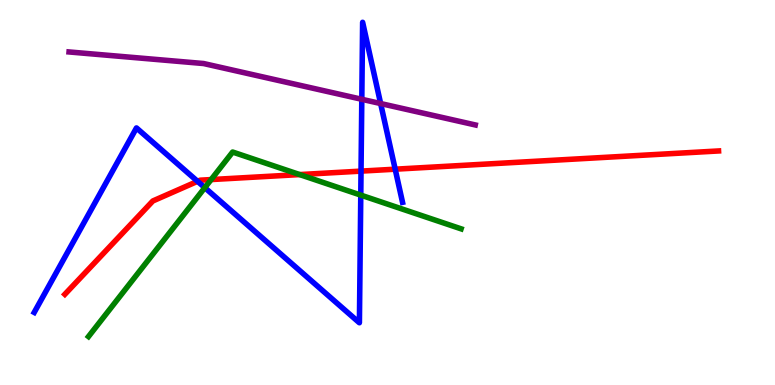[{'lines': ['blue', 'red'], 'intersections': [{'x': 2.55, 'y': 5.29}, {'x': 4.66, 'y': 5.56}, {'x': 5.1, 'y': 5.61}]}, {'lines': ['green', 'red'], 'intersections': [{'x': 2.72, 'y': 5.34}, {'x': 3.87, 'y': 5.47}]}, {'lines': ['purple', 'red'], 'intersections': []}, {'lines': ['blue', 'green'], 'intersections': [{'x': 2.64, 'y': 5.13}, {'x': 4.66, 'y': 4.93}]}, {'lines': ['blue', 'purple'], 'intersections': [{'x': 4.67, 'y': 7.42}, {'x': 4.91, 'y': 7.31}]}, {'lines': ['green', 'purple'], 'intersections': []}]